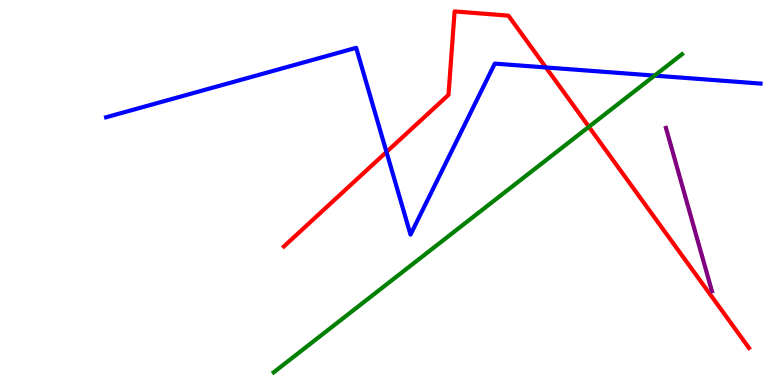[{'lines': ['blue', 'red'], 'intersections': [{'x': 4.99, 'y': 6.05}, {'x': 7.04, 'y': 8.25}]}, {'lines': ['green', 'red'], 'intersections': [{'x': 7.6, 'y': 6.71}]}, {'lines': ['purple', 'red'], 'intersections': []}, {'lines': ['blue', 'green'], 'intersections': [{'x': 8.45, 'y': 8.04}]}, {'lines': ['blue', 'purple'], 'intersections': []}, {'lines': ['green', 'purple'], 'intersections': []}]